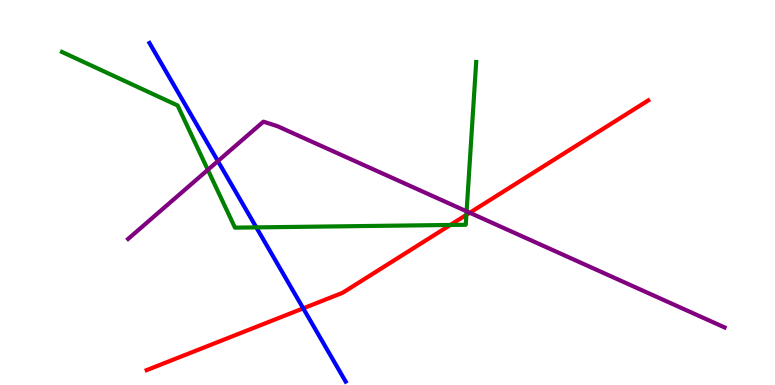[{'lines': ['blue', 'red'], 'intersections': [{'x': 3.91, 'y': 1.99}]}, {'lines': ['green', 'red'], 'intersections': [{'x': 5.81, 'y': 4.16}, {'x': 6.02, 'y': 4.42}]}, {'lines': ['purple', 'red'], 'intersections': [{'x': 6.06, 'y': 4.47}]}, {'lines': ['blue', 'green'], 'intersections': [{'x': 3.31, 'y': 4.09}]}, {'lines': ['blue', 'purple'], 'intersections': [{'x': 2.81, 'y': 5.82}]}, {'lines': ['green', 'purple'], 'intersections': [{'x': 2.68, 'y': 5.59}, {'x': 6.02, 'y': 4.51}]}]